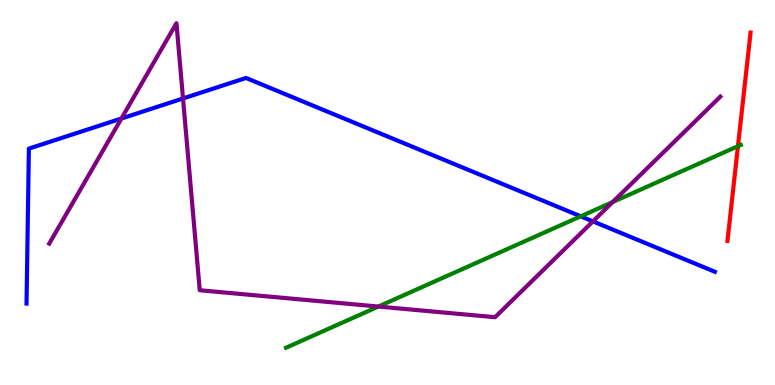[{'lines': ['blue', 'red'], 'intersections': []}, {'lines': ['green', 'red'], 'intersections': [{'x': 9.52, 'y': 6.2}]}, {'lines': ['purple', 'red'], 'intersections': []}, {'lines': ['blue', 'green'], 'intersections': [{'x': 7.49, 'y': 4.38}]}, {'lines': ['blue', 'purple'], 'intersections': [{'x': 1.57, 'y': 6.92}, {'x': 2.36, 'y': 7.44}, {'x': 7.65, 'y': 4.25}]}, {'lines': ['green', 'purple'], 'intersections': [{'x': 4.88, 'y': 2.04}, {'x': 7.91, 'y': 4.75}]}]